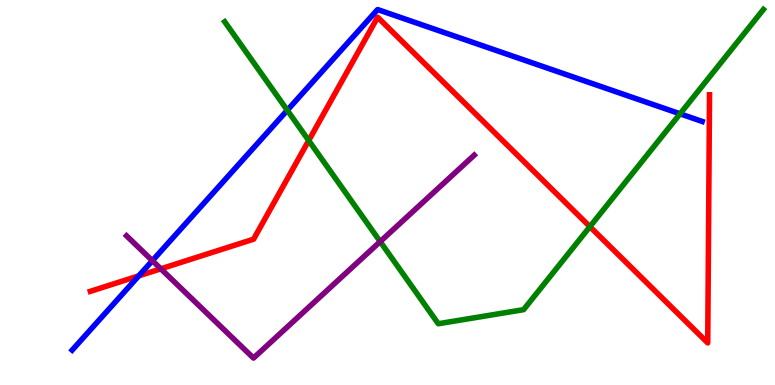[{'lines': ['blue', 'red'], 'intersections': [{'x': 1.79, 'y': 2.83}]}, {'lines': ['green', 'red'], 'intersections': [{'x': 3.98, 'y': 6.35}, {'x': 7.61, 'y': 4.11}]}, {'lines': ['purple', 'red'], 'intersections': [{'x': 2.08, 'y': 3.02}]}, {'lines': ['blue', 'green'], 'intersections': [{'x': 3.71, 'y': 7.14}, {'x': 8.77, 'y': 7.04}]}, {'lines': ['blue', 'purple'], 'intersections': [{'x': 1.97, 'y': 3.23}]}, {'lines': ['green', 'purple'], 'intersections': [{'x': 4.91, 'y': 3.72}]}]